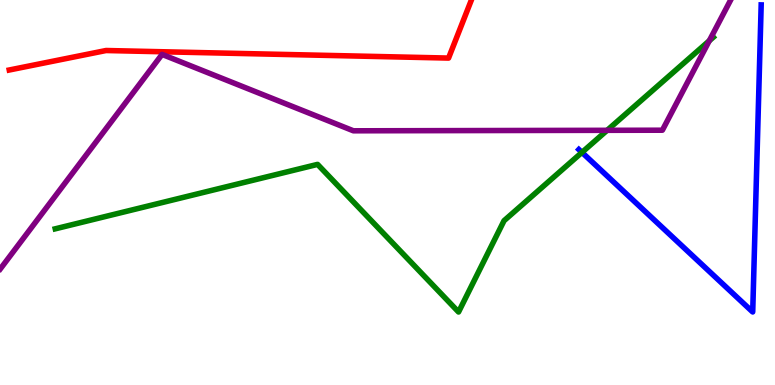[{'lines': ['blue', 'red'], 'intersections': []}, {'lines': ['green', 'red'], 'intersections': []}, {'lines': ['purple', 'red'], 'intersections': []}, {'lines': ['blue', 'green'], 'intersections': [{'x': 7.51, 'y': 6.04}]}, {'lines': ['blue', 'purple'], 'intersections': []}, {'lines': ['green', 'purple'], 'intersections': [{'x': 7.83, 'y': 6.62}, {'x': 9.15, 'y': 8.94}]}]